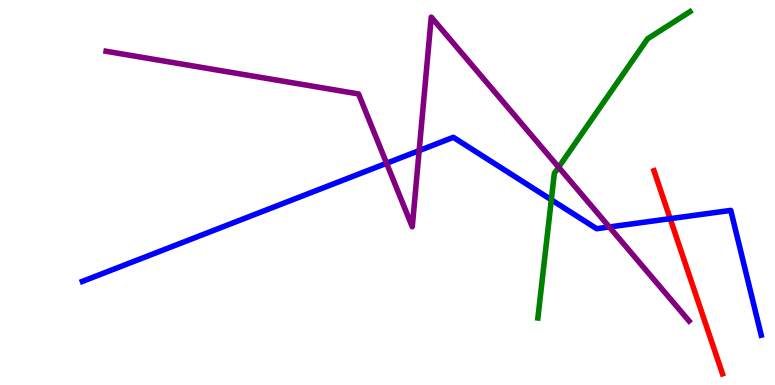[{'lines': ['blue', 'red'], 'intersections': [{'x': 8.65, 'y': 4.32}]}, {'lines': ['green', 'red'], 'intersections': []}, {'lines': ['purple', 'red'], 'intersections': []}, {'lines': ['blue', 'green'], 'intersections': [{'x': 7.11, 'y': 4.81}]}, {'lines': ['blue', 'purple'], 'intersections': [{'x': 4.99, 'y': 5.76}, {'x': 5.41, 'y': 6.09}, {'x': 7.86, 'y': 4.1}]}, {'lines': ['green', 'purple'], 'intersections': [{'x': 7.21, 'y': 5.66}]}]